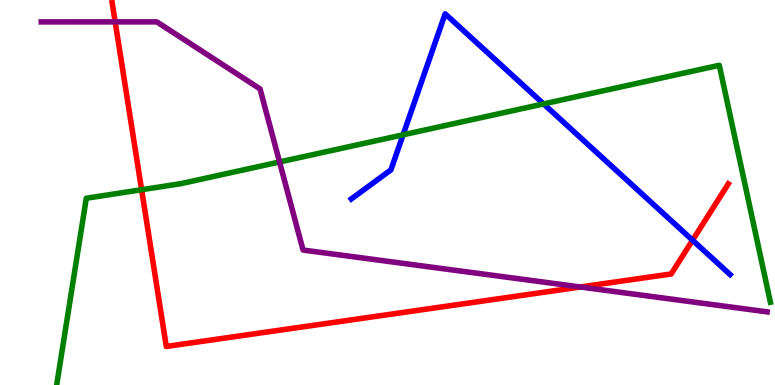[{'lines': ['blue', 'red'], 'intersections': [{'x': 8.94, 'y': 3.76}]}, {'lines': ['green', 'red'], 'intersections': [{'x': 1.83, 'y': 5.07}]}, {'lines': ['purple', 'red'], 'intersections': [{'x': 1.49, 'y': 9.43}, {'x': 7.49, 'y': 2.55}]}, {'lines': ['blue', 'green'], 'intersections': [{'x': 5.2, 'y': 6.5}, {'x': 7.01, 'y': 7.3}]}, {'lines': ['blue', 'purple'], 'intersections': []}, {'lines': ['green', 'purple'], 'intersections': [{'x': 3.61, 'y': 5.79}]}]